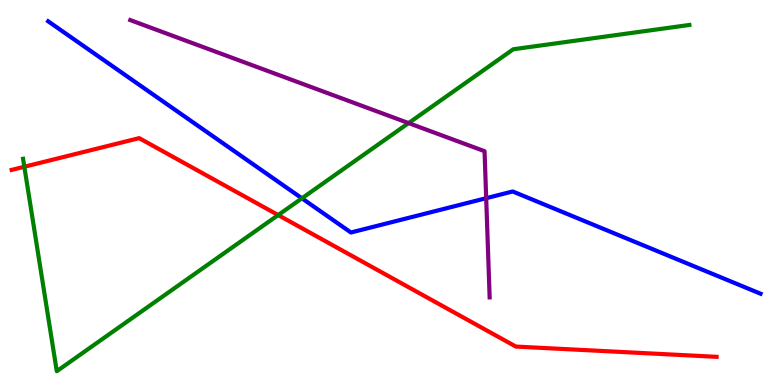[{'lines': ['blue', 'red'], 'intersections': []}, {'lines': ['green', 'red'], 'intersections': [{'x': 0.314, 'y': 5.67}, {'x': 3.59, 'y': 4.41}]}, {'lines': ['purple', 'red'], 'intersections': []}, {'lines': ['blue', 'green'], 'intersections': [{'x': 3.9, 'y': 4.85}]}, {'lines': ['blue', 'purple'], 'intersections': [{'x': 6.27, 'y': 4.85}]}, {'lines': ['green', 'purple'], 'intersections': [{'x': 5.27, 'y': 6.8}]}]